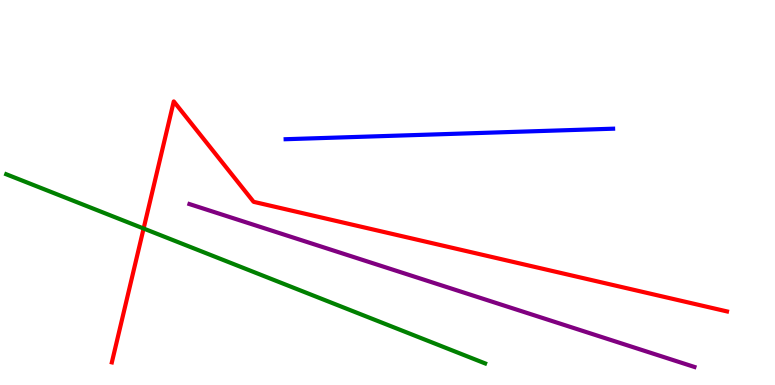[{'lines': ['blue', 'red'], 'intersections': []}, {'lines': ['green', 'red'], 'intersections': [{'x': 1.85, 'y': 4.06}]}, {'lines': ['purple', 'red'], 'intersections': []}, {'lines': ['blue', 'green'], 'intersections': []}, {'lines': ['blue', 'purple'], 'intersections': []}, {'lines': ['green', 'purple'], 'intersections': []}]